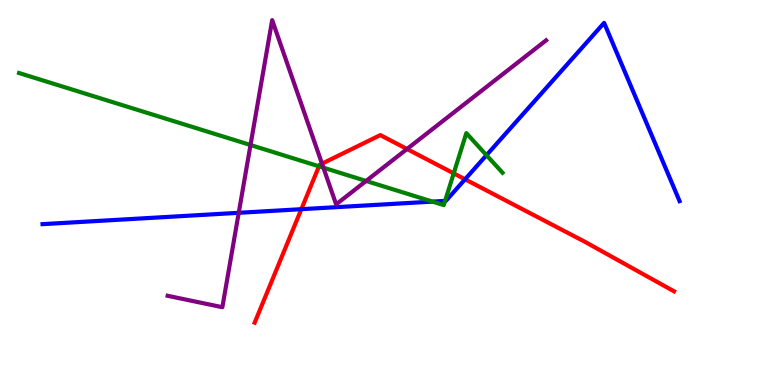[{'lines': ['blue', 'red'], 'intersections': [{'x': 3.89, 'y': 4.57}, {'x': 6.0, 'y': 5.34}]}, {'lines': ['green', 'red'], 'intersections': [{'x': 4.12, 'y': 5.68}, {'x': 5.85, 'y': 5.5}]}, {'lines': ['purple', 'red'], 'intersections': [{'x': 4.15, 'y': 5.75}, {'x': 5.25, 'y': 6.13}]}, {'lines': ['blue', 'green'], 'intersections': [{'x': 5.58, 'y': 4.76}, {'x': 5.74, 'y': 4.78}, {'x': 6.28, 'y': 5.97}]}, {'lines': ['blue', 'purple'], 'intersections': [{'x': 3.08, 'y': 4.47}]}, {'lines': ['green', 'purple'], 'intersections': [{'x': 3.23, 'y': 6.23}, {'x': 4.17, 'y': 5.64}, {'x': 4.72, 'y': 5.3}]}]